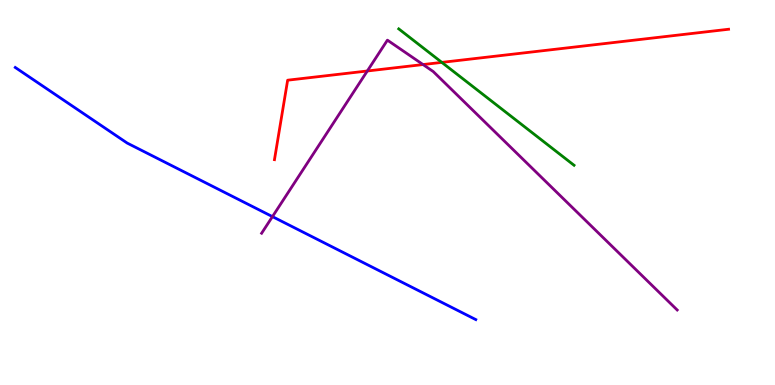[{'lines': ['blue', 'red'], 'intersections': []}, {'lines': ['green', 'red'], 'intersections': [{'x': 5.7, 'y': 8.38}]}, {'lines': ['purple', 'red'], 'intersections': [{'x': 4.74, 'y': 8.16}, {'x': 5.46, 'y': 8.32}]}, {'lines': ['blue', 'green'], 'intersections': []}, {'lines': ['blue', 'purple'], 'intersections': [{'x': 3.52, 'y': 4.37}]}, {'lines': ['green', 'purple'], 'intersections': []}]